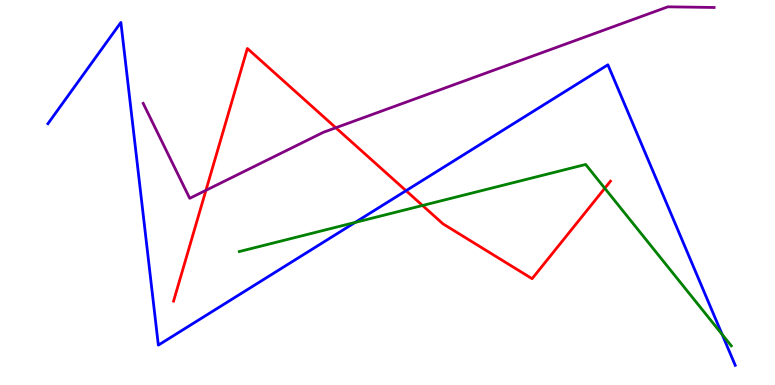[{'lines': ['blue', 'red'], 'intersections': [{'x': 5.24, 'y': 5.05}]}, {'lines': ['green', 'red'], 'intersections': [{'x': 5.45, 'y': 4.66}, {'x': 7.8, 'y': 5.11}]}, {'lines': ['purple', 'red'], 'intersections': [{'x': 2.66, 'y': 5.06}, {'x': 4.33, 'y': 6.68}]}, {'lines': ['blue', 'green'], 'intersections': [{'x': 4.58, 'y': 4.22}, {'x': 9.32, 'y': 1.31}]}, {'lines': ['blue', 'purple'], 'intersections': []}, {'lines': ['green', 'purple'], 'intersections': []}]